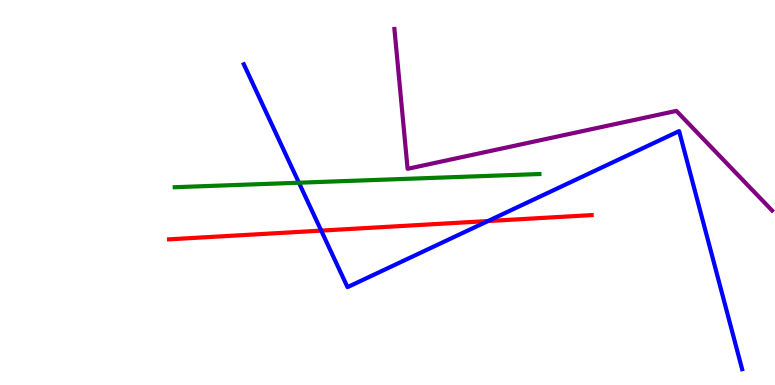[{'lines': ['blue', 'red'], 'intersections': [{'x': 4.14, 'y': 4.01}, {'x': 6.3, 'y': 4.26}]}, {'lines': ['green', 'red'], 'intersections': []}, {'lines': ['purple', 'red'], 'intersections': []}, {'lines': ['blue', 'green'], 'intersections': [{'x': 3.86, 'y': 5.25}]}, {'lines': ['blue', 'purple'], 'intersections': []}, {'lines': ['green', 'purple'], 'intersections': []}]